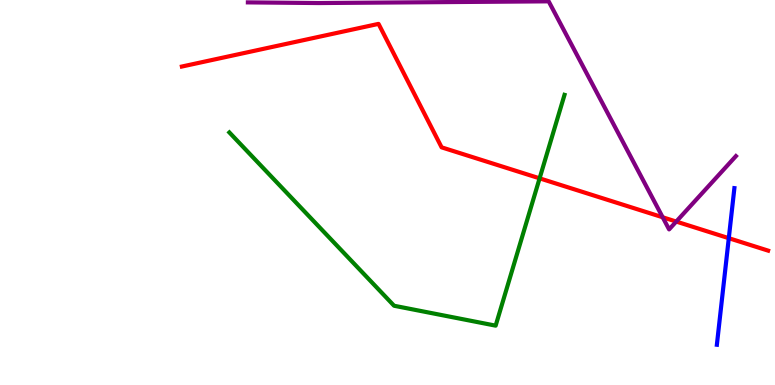[{'lines': ['blue', 'red'], 'intersections': [{'x': 9.4, 'y': 3.81}]}, {'lines': ['green', 'red'], 'intersections': [{'x': 6.96, 'y': 5.37}]}, {'lines': ['purple', 'red'], 'intersections': [{'x': 8.55, 'y': 4.36}, {'x': 8.73, 'y': 4.25}]}, {'lines': ['blue', 'green'], 'intersections': []}, {'lines': ['blue', 'purple'], 'intersections': []}, {'lines': ['green', 'purple'], 'intersections': []}]